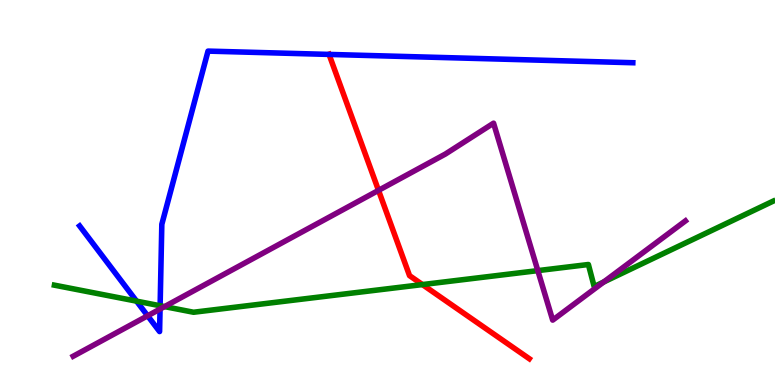[{'lines': ['blue', 'red'], 'intersections': [{'x': 4.25, 'y': 8.59}]}, {'lines': ['green', 'red'], 'intersections': [{'x': 5.45, 'y': 2.61}]}, {'lines': ['purple', 'red'], 'intersections': [{'x': 4.88, 'y': 5.06}]}, {'lines': ['blue', 'green'], 'intersections': [{'x': 1.76, 'y': 2.18}, {'x': 2.07, 'y': 2.06}]}, {'lines': ['blue', 'purple'], 'intersections': [{'x': 1.91, 'y': 1.8}, {'x': 2.07, 'y': 1.97}]}, {'lines': ['green', 'purple'], 'intersections': [{'x': 2.12, 'y': 2.04}, {'x': 6.94, 'y': 2.97}, {'x': 7.79, 'y': 2.68}]}]